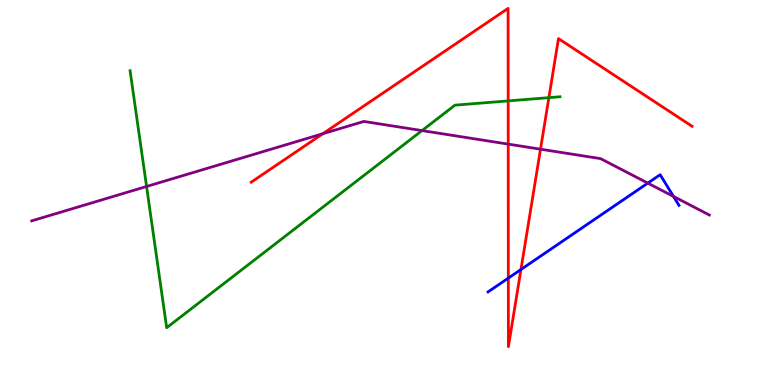[{'lines': ['blue', 'red'], 'intersections': [{'x': 6.56, 'y': 2.78}, {'x': 6.72, 'y': 3.0}]}, {'lines': ['green', 'red'], 'intersections': [{'x': 6.56, 'y': 7.38}, {'x': 7.08, 'y': 7.46}]}, {'lines': ['purple', 'red'], 'intersections': [{'x': 4.17, 'y': 6.53}, {'x': 6.56, 'y': 6.26}, {'x': 6.97, 'y': 6.12}]}, {'lines': ['blue', 'green'], 'intersections': []}, {'lines': ['blue', 'purple'], 'intersections': [{'x': 8.36, 'y': 5.24}, {'x': 8.69, 'y': 4.9}]}, {'lines': ['green', 'purple'], 'intersections': [{'x': 1.89, 'y': 5.16}, {'x': 5.45, 'y': 6.61}]}]